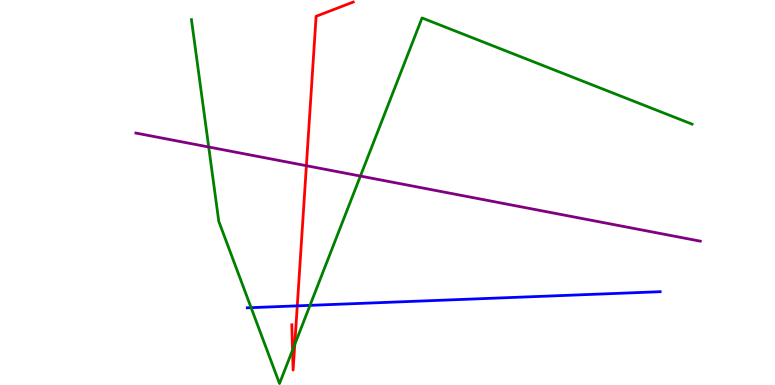[{'lines': ['blue', 'red'], 'intersections': [{'x': 3.84, 'y': 2.06}]}, {'lines': ['green', 'red'], 'intersections': [{'x': 3.77, 'y': 0.906}, {'x': 3.8, 'y': 1.05}]}, {'lines': ['purple', 'red'], 'intersections': [{'x': 3.95, 'y': 5.7}]}, {'lines': ['blue', 'green'], 'intersections': [{'x': 3.24, 'y': 2.01}, {'x': 4.0, 'y': 2.07}]}, {'lines': ['blue', 'purple'], 'intersections': []}, {'lines': ['green', 'purple'], 'intersections': [{'x': 2.69, 'y': 6.18}, {'x': 4.65, 'y': 5.43}]}]